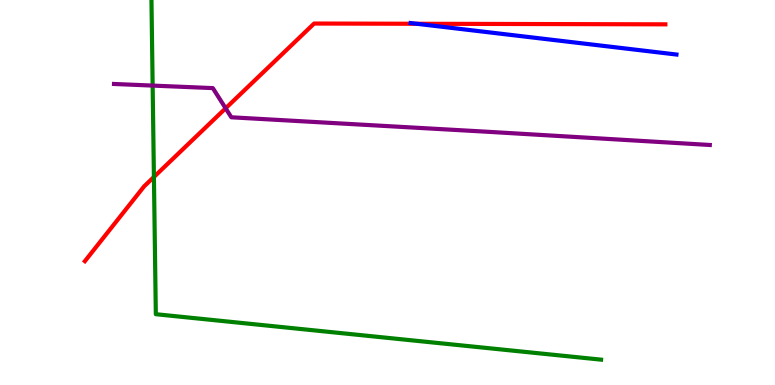[{'lines': ['blue', 'red'], 'intersections': [{'x': 5.38, 'y': 9.38}]}, {'lines': ['green', 'red'], 'intersections': [{'x': 1.99, 'y': 5.4}]}, {'lines': ['purple', 'red'], 'intersections': [{'x': 2.91, 'y': 7.19}]}, {'lines': ['blue', 'green'], 'intersections': []}, {'lines': ['blue', 'purple'], 'intersections': []}, {'lines': ['green', 'purple'], 'intersections': [{'x': 1.97, 'y': 7.78}]}]